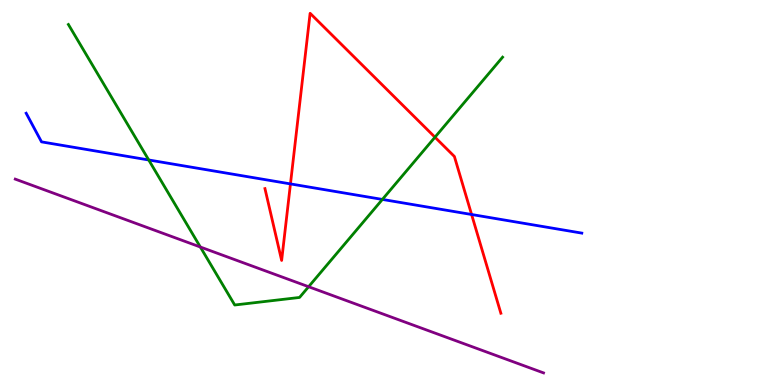[{'lines': ['blue', 'red'], 'intersections': [{'x': 3.75, 'y': 5.22}, {'x': 6.09, 'y': 4.43}]}, {'lines': ['green', 'red'], 'intersections': [{'x': 5.61, 'y': 6.44}]}, {'lines': ['purple', 'red'], 'intersections': []}, {'lines': ['blue', 'green'], 'intersections': [{'x': 1.92, 'y': 5.84}, {'x': 4.93, 'y': 4.82}]}, {'lines': ['blue', 'purple'], 'intersections': []}, {'lines': ['green', 'purple'], 'intersections': [{'x': 2.58, 'y': 3.58}, {'x': 3.98, 'y': 2.55}]}]